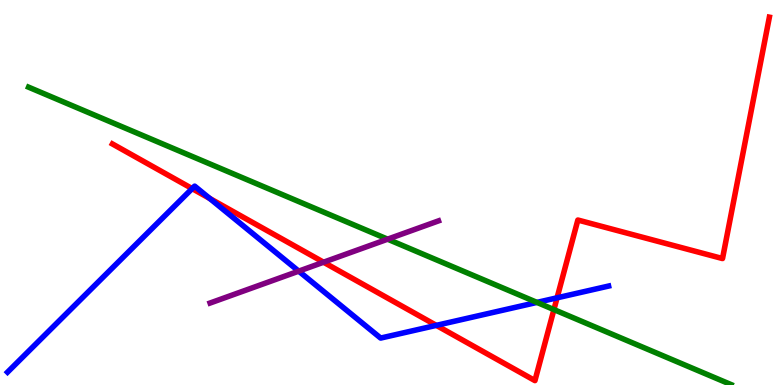[{'lines': ['blue', 'red'], 'intersections': [{'x': 2.48, 'y': 5.1}, {'x': 2.71, 'y': 4.84}, {'x': 5.63, 'y': 1.55}, {'x': 7.19, 'y': 2.26}]}, {'lines': ['green', 'red'], 'intersections': [{'x': 7.15, 'y': 1.96}]}, {'lines': ['purple', 'red'], 'intersections': [{'x': 4.18, 'y': 3.19}]}, {'lines': ['blue', 'green'], 'intersections': [{'x': 6.93, 'y': 2.15}]}, {'lines': ['blue', 'purple'], 'intersections': [{'x': 3.85, 'y': 2.96}]}, {'lines': ['green', 'purple'], 'intersections': [{'x': 5.0, 'y': 3.79}]}]